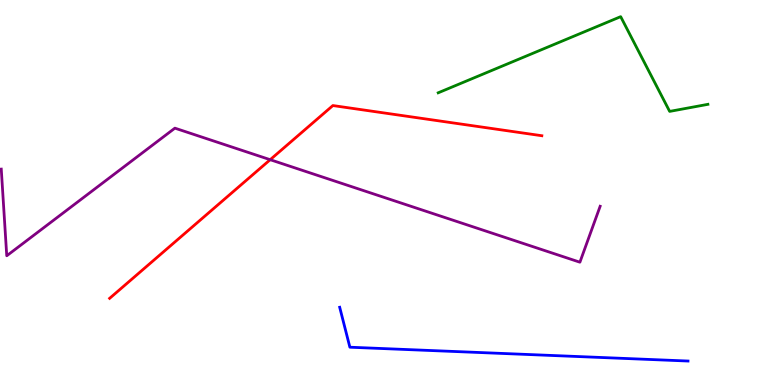[{'lines': ['blue', 'red'], 'intersections': []}, {'lines': ['green', 'red'], 'intersections': []}, {'lines': ['purple', 'red'], 'intersections': [{'x': 3.49, 'y': 5.85}]}, {'lines': ['blue', 'green'], 'intersections': []}, {'lines': ['blue', 'purple'], 'intersections': []}, {'lines': ['green', 'purple'], 'intersections': []}]